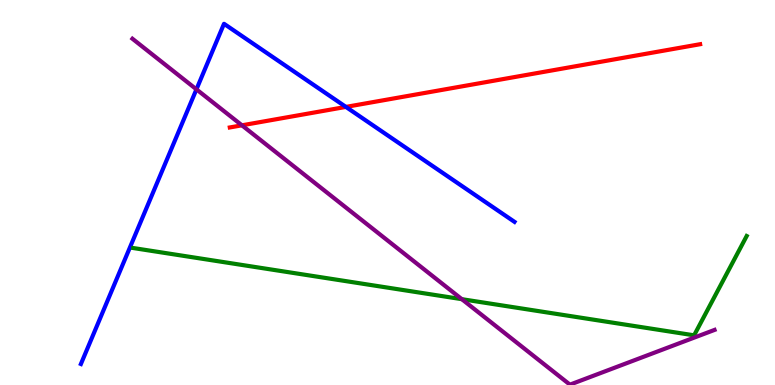[{'lines': ['blue', 'red'], 'intersections': [{'x': 4.46, 'y': 7.22}]}, {'lines': ['green', 'red'], 'intersections': []}, {'lines': ['purple', 'red'], 'intersections': [{'x': 3.12, 'y': 6.75}]}, {'lines': ['blue', 'green'], 'intersections': []}, {'lines': ['blue', 'purple'], 'intersections': [{'x': 2.53, 'y': 7.68}]}, {'lines': ['green', 'purple'], 'intersections': [{'x': 5.96, 'y': 2.23}]}]